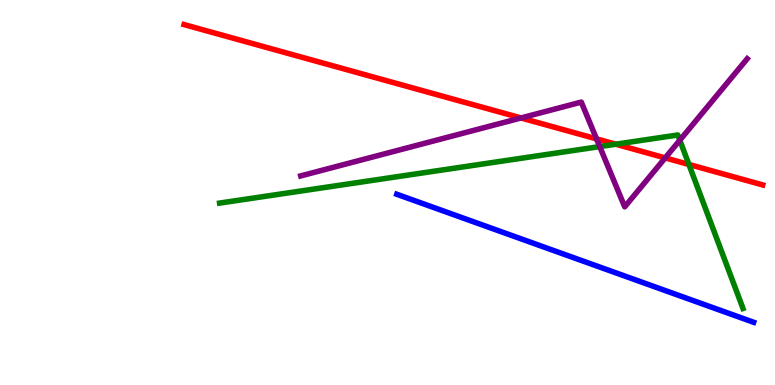[{'lines': ['blue', 'red'], 'intersections': []}, {'lines': ['green', 'red'], 'intersections': [{'x': 7.95, 'y': 6.25}, {'x': 8.89, 'y': 5.73}]}, {'lines': ['purple', 'red'], 'intersections': [{'x': 6.72, 'y': 6.94}, {'x': 7.7, 'y': 6.39}, {'x': 8.58, 'y': 5.9}]}, {'lines': ['blue', 'green'], 'intersections': []}, {'lines': ['blue', 'purple'], 'intersections': []}, {'lines': ['green', 'purple'], 'intersections': [{'x': 7.74, 'y': 6.19}, {'x': 8.77, 'y': 6.36}]}]